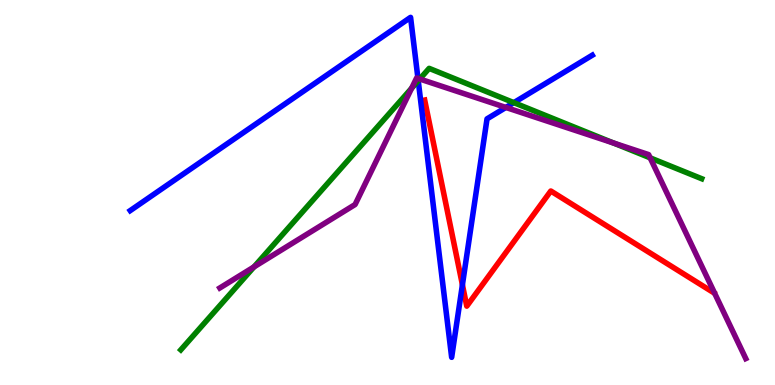[{'lines': ['blue', 'red'], 'intersections': [{'x': 5.97, 'y': 2.6}]}, {'lines': ['green', 'red'], 'intersections': []}, {'lines': ['purple', 'red'], 'intersections': []}, {'lines': ['blue', 'green'], 'intersections': [{'x': 5.4, 'y': 7.9}, {'x': 6.63, 'y': 7.33}]}, {'lines': ['blue', 'purple'], 'intersections': [{'x': 5.39, 'y': 7.96}, {'x': 6.53, 'y': 7.21}]}, {'lines': ['green', 'purple'], 'intersections': [{'x': 3.28, 'y': 3.07}, {'x': 5.31, 'y': 7.71}, {'x': 5.42, 'y': 7.95}, {'x': 7.92, 'y': 6.29}, {'x': 8.39, 'y': 5.9}]}]